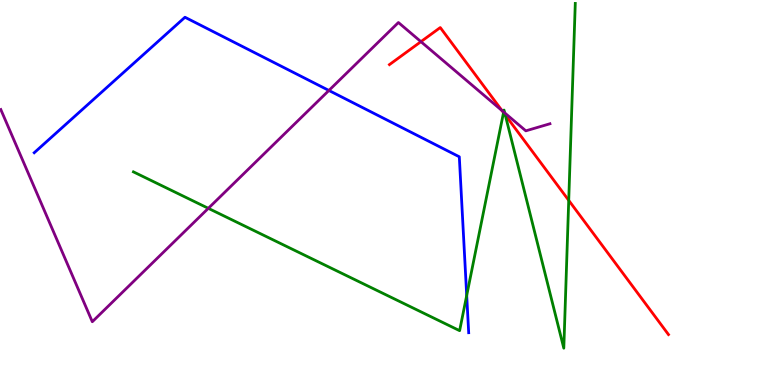[{'lines': ['blue', 'red'], 'intersections': []}, {'lines': ['green', 'red'], 'intersections': [{'x': 6.5, 'y': 7.07}, {'x': 6.52, 'y': 7.01}, {'x': 7.34, 'y': 4.8}]}, {'lines': ['purple', 'red'], 'intersections': [{'x': 5.43, 'y': 8.92}, {'x': 6.48, 'y': 7.13}]}, {'lines': ['blue', 'green'], 'intersections': [{'x': 6.02, 'y': 2.33}]}, {'lines': ['blue', 'purple'], 'intersections': [{'x': 4.24, 'y': 7.65}]}, {'lines': ['green', 'purple'], 'intersections': [{'x': 2.69, 'y': 4.59}, {'x': 6.5, 'y': 7.09}, {'x': 6.51, 'y': 7.07}]}]